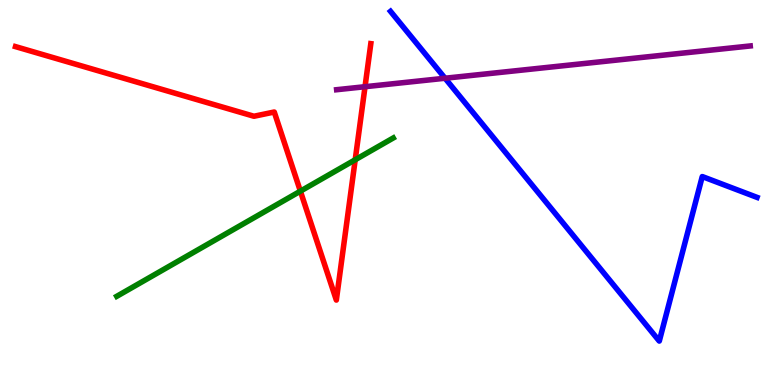[{'lines': ['blue', 'red'], 'intersections': []}, {'lines': ['green', 'red'], 'intersections': [{'x': 3.88, 'y': 5.03}, {'x': 4.58, 'y': 5.85}]}, {'lines': ['purple', 'red'], 'intersections': [{'x': 4.71, 'y': 7.75}]}, {'lines': ['blue', 'green'], 'intersections': []}, {'lines': ['blue', 'purple'], 'intersections': [{'x': 5.74, 'y': 7.97}]}, {'lines': ['green', 'purple'], 'intersections': []}]